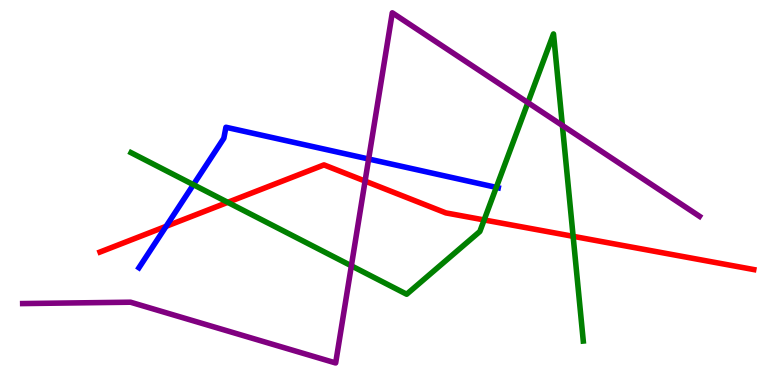[{'lines': ['blue', 'red'], 'intersections': [{'x': 2.14, 'y': 4.12}]}, {'lines': ['green', 'red'], 'intersections': [{'x': 2.94, 'y': 4.74}, {'x': 6.25, 'y': 4.29}, {'x': 7.4, 'y': 3.86}]}, {'lines': ['purple', 'red'], 'intersections': [{'x': 4.71, 'y': 5.3}]}, {'lines': ['blue', 'green'], 'intersections': [{'x': 2.5, 'y': 5.2}, {'x': 6.4, 'y': 5.13}]}, {'lines': ['blue', 'purple'], 'intersections': [{'x': 4.76, 'y': 5.87}]}, {'lines': ['green', 'purple'], 'intersections': [{'x': 4.53, 'y': 3.1}, {'x': 6.81, 'y': 7.33}, {'x': 7.26, 'y': 6.74}]}]